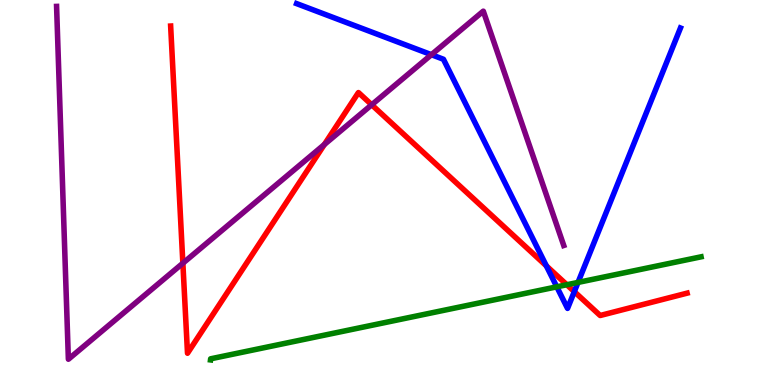[{'lines': ['blue', 'red'], 'intersections': [{'x': 7.05, 'y': 3.09}, {'x': 7.41, 'y': 2.42}]}, {'lines': ['green', 'red'], 'intersections': [{'x': 7.31, 'y': 2.6}]}, {'lines': ['purple', 'red'], 'intersections': [{'x': 2.36, 'y': 3.16}, {'x': 4.19, 'y': 6.25}, {'x': 4.8, 'y': 7.28}]}, {'lines': ['blue', 'green'], 'intersections': [{'x': 7.18, 'y': 2.55}, {'x': 7.46, 'y': 2.66}]}, {'lines': ['blue', 'purple'], 'intersections': [{'x': 5.57, 'y': 8.58}]}, {'lines': ['green', 'purple'], 'intersections': []}]